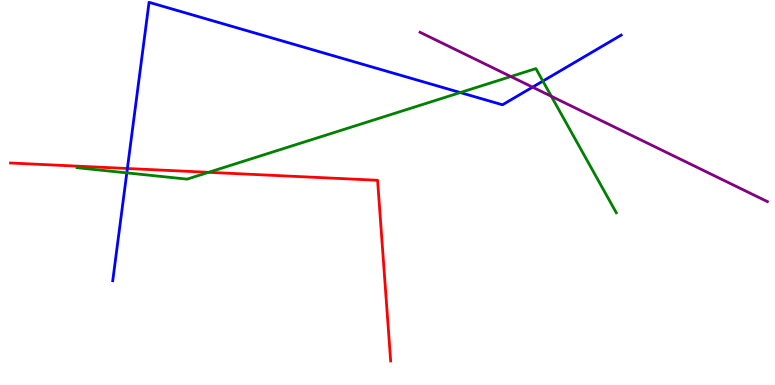[{'lines': ['blue', 'red'], 'intersections': [{'x': 1.64, 'y': 5.62}]}, {'lines': ['green', 'red'], 'intersections': [{'x': 2.69, 'y': 5.52}]}, {'lines': ['purple', 'red'], 'intersections': []}, {'lines': ['blue', 'green'], 'intersections': [{'x': 1.64, 'y': 5.51}, {'x': 5.94, 'y': 7.6}, {'x': 7.0, 'y': 7.89}]}, {'lines': ['blue', 'purple'], 'intersections': [{'x': 6.87, 'y': 7.74}]}, {'lines': ['green', 'purple'], 'intersections': [{'x': 6.59, 'y': 8.01}, {'x': 7.11, 'y': 7.5}]}]